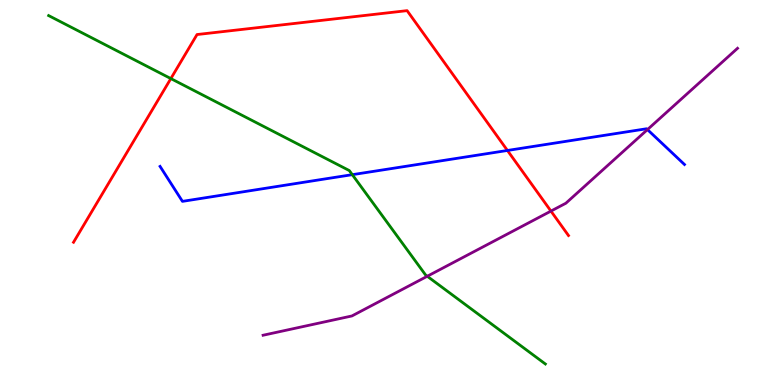[{'lines': ['blue', 'red'], 'intersections': [{'x': 6.55, 'y': 6.09}]}, {'lines': ['green', 'red'], 'intersections': [{'x': 2.2, 'y': 7.96}]}, {'lines': ['purple', 'red'], 'intersections': [{'x': 7.11, 'y': 4.52}]}, {'lines': ['blue', 'green'], 'intersections': [{'x': 4.55, 'y': 5.46}]}, {'lines': ['blue', 'purple'], 'intersections': [{'x': 8.35, 'y': 6.63}]}, {'lines': ['green', 'purple'], 'intersections': [{'x': 5.51, 'y': 2.82}]}]